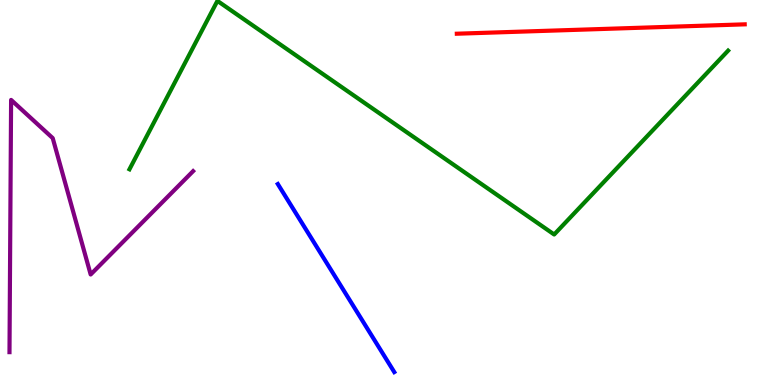[{'lines': ['blue', 'red'], 'intersections': []}, {'lines': ['green', 'red'], 'intersections': []}, {'lines': ['purple', 'red'], 'intersections': []}, {'lines': ['blue', 'green'], 'intersections': []}, {'lines': ['blue', 'purple'], 'intersections': []}, {'lines': ['green', 'purple'], 'intersections': []}]